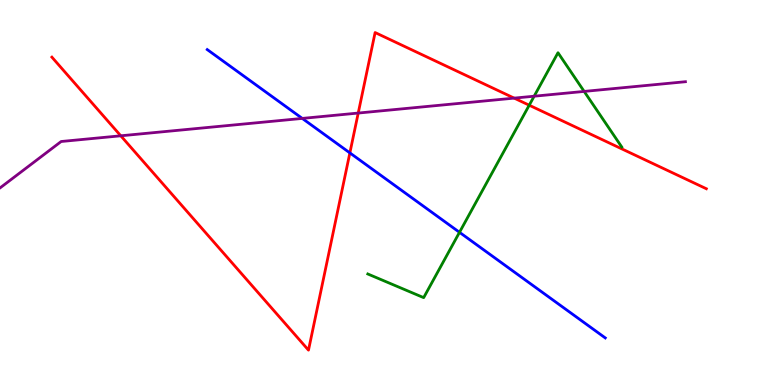[{'lines': ['blue', 'red'], 'intersections': [{'x': 4.51, 'y': 6.03}]}, {'lines': ['green', 'red'], 'intersections': [{'x': 6.83, 'y': 7.27}]}, {'lines': ['purple', 'red'], 'intersections': [{'x': 1.56, 'y': 6.47}, {'x': 4.62, 'y': 7.06}, {'x': 6.63, 'y': 7.45}]}, {'lines': ['blue', 'green'], 'intersections': [{'x': 5.93, 'y': 3.97}]}, {'lines': ['blue', 'purple'], 'intersections': [{'x': 3.9, 'y': 6.92}]}, {'lines': ['green', 'purple'], 'intersections': [{'x': 6.89, 'y': 7.5}, {'x': 7.54, 'y': 7.63}]}]